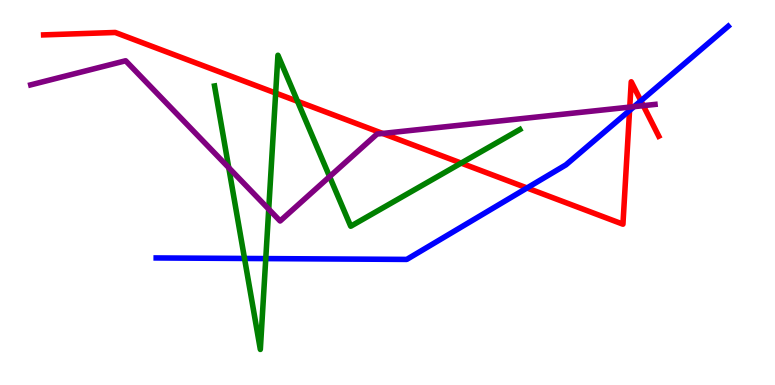[{'lines': ['blue', 'red'], 'intersections': [{'x': 6.8, 'y': 5.12}, {'x': 8.12, 'y': 7.13}, {'x': 8.27, 'y': 7.38}]}, {'lines': ['green', 'red'], 'intersections': [{'x': 3.56, 'y': 7.58}, {'x': 3.84, 'y': 7.37}, {'x': 5.95, 'y': 5.76}]}, {'lines': ['purple', 'red'], 'intersections': [{'x': 4.94, 'y': 6.53}, {'x': 8.13, 'y': 7.22}, {'x': 8.3, 'y': 7.26}]}, {'lines': ['blue', 'green'], 'intersections': [{'x': 3.16, 'y': 3.29}, {'x': 3.43, 'y': 3.28}]}, {'lines': ['blue', 'purple'], 'intersections': [{'x': 8.18, 'y': 7.23}]}, {'lines': ['green', 'purple'], 'intersections': [{'x': 2.95, 'y': 5.64}, {'x': 3.47, 'y': 4.57}, {'x': 4.25, 'y': 5.41}]}]